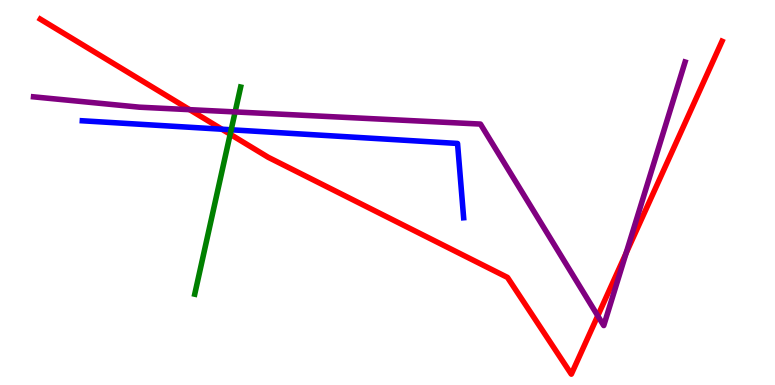[{'lines': ['blue', 'red'], 'intersections': [{'x': 2.86, 'y': 6.64}]}, {'lines': ['green', 'red'], 'intersections': [{'x': 2.97, 'y': 6.51}]}, {'lines': ['purple', 'red'], 'intersections': [{'x': 2.45, 'y': 7.15}, {'x': 7.71, 'y': 1.8}, {'x': 8.08, 'y': 3.42}]}, {'lines': ['blue', 'green'], 'intersections': [{'x': 2.98, 'y': 6.63}]}, {'lines': ['blue', 'purple'], 'intersections': []}, {'lines': ['green', 'purple'], 'intersections': [{'x': 3.03, 'y': 7.09}]}]